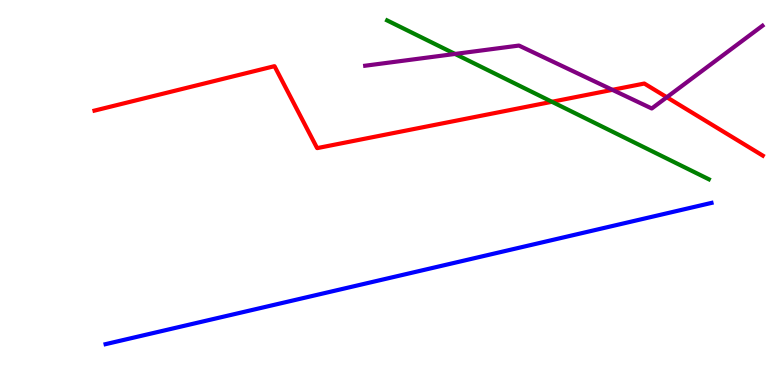[{'lines': ['blue', 'red'], 'intersections': []}, {'lines': ['green', 'red'], 'intersections': [{'x': 7.12, 'y': 7.36}]}, {'lines': ['purple', 'red'], 'intersections': [{'x': 7.9, 'y': 7.67}, {'x': 8.6, 'y': 7.47}]}, {'lines': ['blue', 'green'], 'intersections': []}, {'lines': ['blue', 'purple'], 'intersections': []}, {'lines': ['green', 'purple'], 'intersections': [{'x': 5.87, 'y': 8.6}]}]